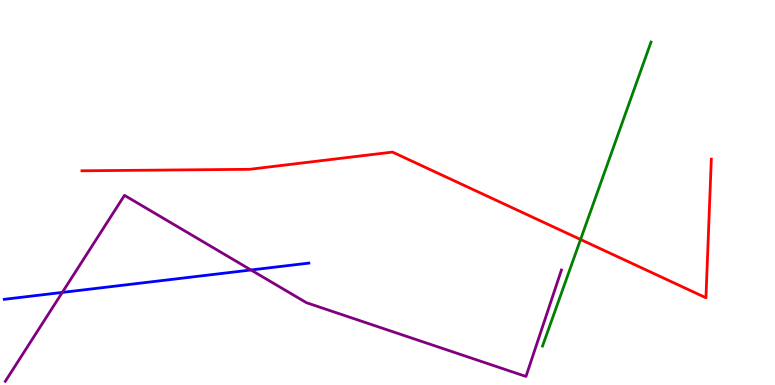[{'lines': ['blue', 'red'], 'intersections': []}, {'lines': ['green', 'red'], 'intersections': [{'x': 7.49, 'y': 3.78}]}, {'lines': ['purple', 'red'], 'intersections': []}, {'lines': ['blue', 'green'], 'intersections': []}, {'lines': ['blue', 'purple'], 'intersections': [{'x': 0.804, 'y': 2.4}, {'x': 3.24, 'y': 2.99}]}, {'lines': ['green', 'purple'], 'intersections': []}]